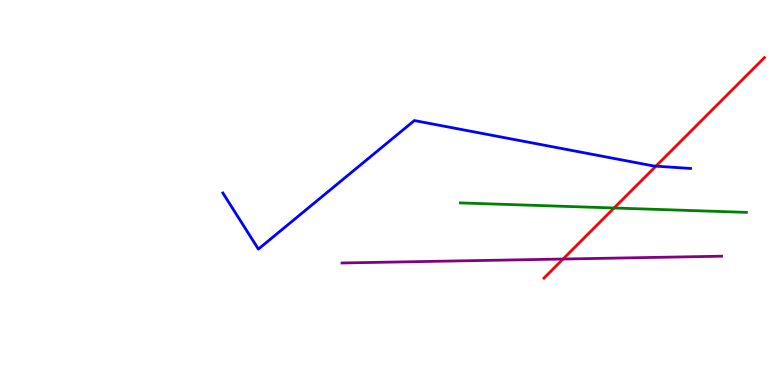[{'lines': ['blue', 'red'], 'intersections': [{'x': 8.46, 'y': 5.68}]}, {'lines': ['green', 'red'], 'intersections': [{'x': 7.92, 'y': 4.6}]}, {'lines': ['purple', 'red'], 'intersections': [{'x': 7.27, 'y': 3.27}]}, {'lines': ['blue', 'green'], 'intersections': []}, {'lines': ['blue', 'purple'], 'intersections': []}, {'lines': ['green', 'purple'], 'intersections': []}]